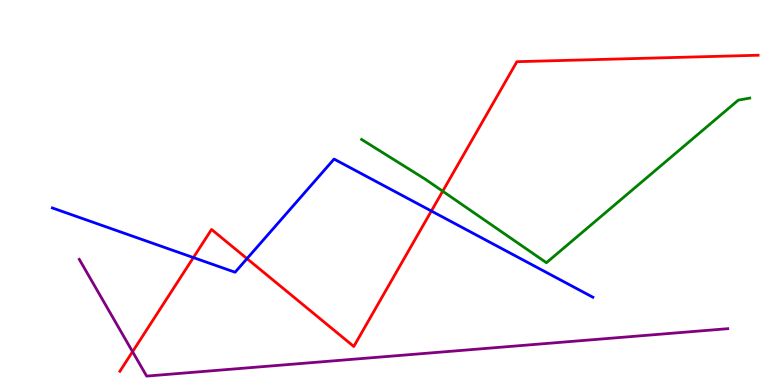[{'lines': ['blue', 'red'], 'intersections': [{'x': 2.5, 'y': 3.31}, {'x': 3.19, 'y': 3.28}, {'x': 5.57, 'y': 4.52}]}, {'lines': ['green', 'red'], 'intersections': [{'x': 5.71, 'y': 5.03}]}, {'lines': ['purple', 'red'], 'intersections': [{'x': 1.71, 'y': 0.865}]}, {'lines': ['blue', 'green'], 'intersections': []}, {'lines': ['blue', 'purple'], 'intersections': []}, {'lines': ['green', 'purple'], 'intersections': []}]